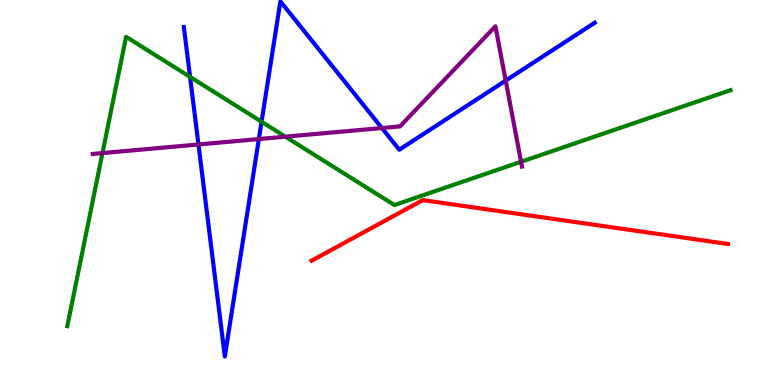[{'lines': ['blue', 'red'], 'intersections': []}, {'lines': ['green', 'red'], 'intersections': []}, {'lines': ['purple', 'red'], 'intersections': []}, {'lines': ['blue', 'green'], 'intersections': [{'x': 2.45, 'y': 8.0}, {'x': 3.37, 'y': 6.84}]}, {'lines': ['blue', 'purple'], 'intersections': [{'x': 2.56, 'y': 6.25}, {'x': 3.34, 'y': 6.39}, {'x': 4.93, 'y': 6.67}, {'x': 6.53, 'y': 7.91}]}, {'lines': ['green', 'purple'], 'intersections': [{'x': 1.32, 'y': 6.02}, {'x': 3.68, 'y': 6.45}, {'x': 6.72, 'y': 5.8}]}]